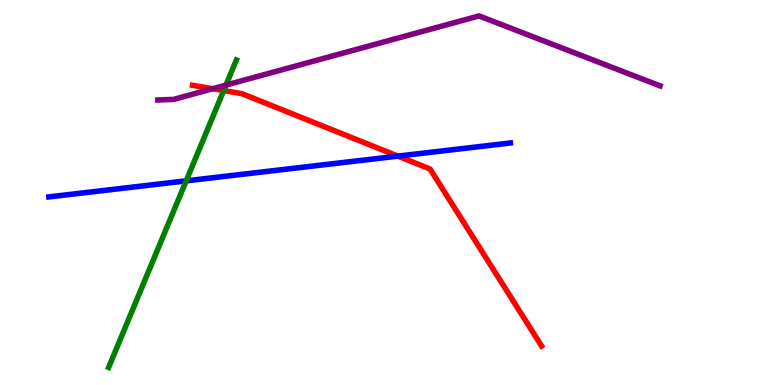[{'lines': ['blue', 'red'], 'intersections': [{'x': 5.13, 'y': 5.94}]}, {'lines': ['green', 'red'], 'intersections': [{'x': 2.89, 'y': 7.65}]}, {'lines': ['purple', 'red'], 'intersections': [{'x': 2.74, 'y': 7.7}]}, {'lines': ['blue', 'green'], 'intersections': [{'x': 2.4, 'y': 5.3}]}, {'lines': ['blue', 'purple'], 'intersections': []}, {'lines': ['green', 'purple'], 'intersections': [{'x': 2.92, 'y': 7.79}]}]